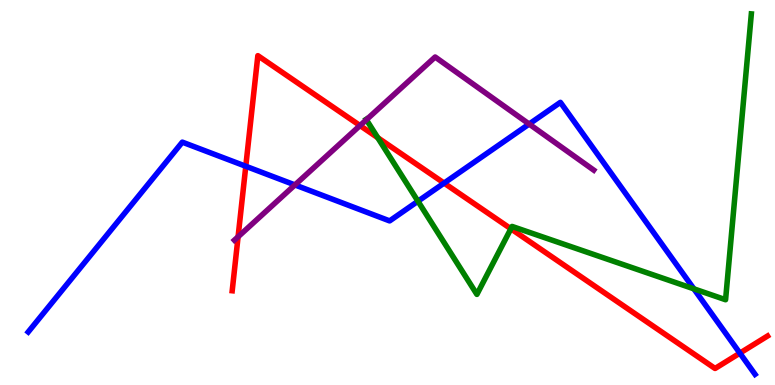[{'lines': ['blue', 'red'], 'intersections': [{'x': 3.17, 'y': 5.68}, {'x': 5.73, 'y': 5.24}, {'x': 9.55, 'y': 0.828}]}, {'lines': ['green', 'red'], 'intersections': [{'x': 4.87, 'y': 6.42}, {'x': 6.59, 'y': 4.06}]}, {'lines': ['purple', 'red'], 'intersections': [{'x': 3.07, 'y': 3.85}, {'x': 4.65, 'y': 6.74}]}, {'lines': ['blue', 'green'], 'intersections': [{'x': 5.39, 'y': 4.77}, {'x': 8.95, 'y': 2.5}]}, {'lines': ['blue', 'purple'], 'intersections': [{'x': 3.81, 'y': 5.2}, {'x': 6.83, 'y': 6.78}]}, {'lines': ['green', 'purple'], 'intersections': [{'x': 4.73, 'y': 6.89}]}]